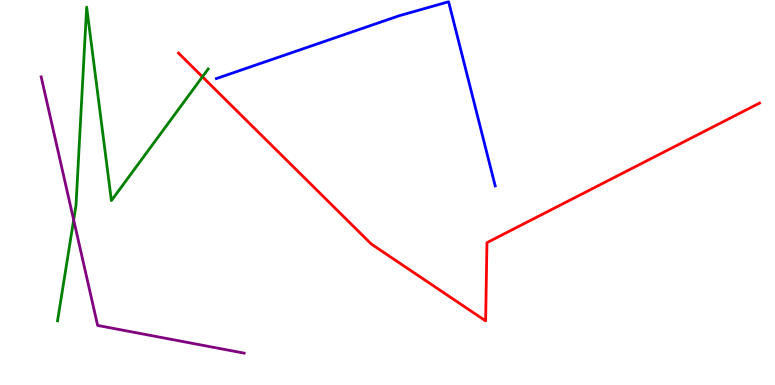[{'lines': ['blue', 'red'], 'intersections': []}, {'lines': ['green', 'red'], 'intersections': [{'x': 2.61, 'y': 8.01}]}, {'lines': ['purple', 'red'], 'intersections': []}, {'lines': ['blue', 'green'], 'intersections': []}, {'lines': ['blue', 'purple'], 'intersections': []}, {'lines': ['green', 'purple'], 'intersections': [{'x': 0.951, 'y': 4.29}]}]